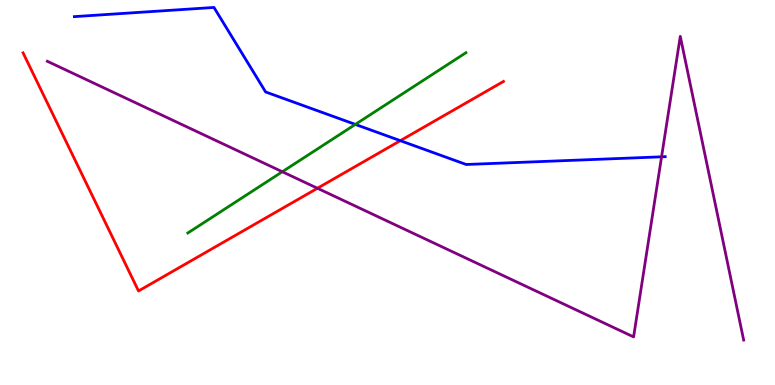[{'lines': ['blue', 'red'], 'intersections': [{'x': 5.17, 'y': 6.35}]}, {'lines': ['green', 'red'], 'intersections': []}, {'lines': ['purple', 'red'], 'intersections': [{'x': 4.1, 'y': 5.11}]}, {'lines': ['blue', 'green'], 'intersections': [{'x': 4.58, 'y': 6.77}]}, {'lines': ['blue', 'purple'], 'intersections': [{'x': 8.54, 'y': 5.93}]}, {'lines': ['green', 'purple'], 'intersections': [{'x': 3.64, 'y': 5.54}]}]